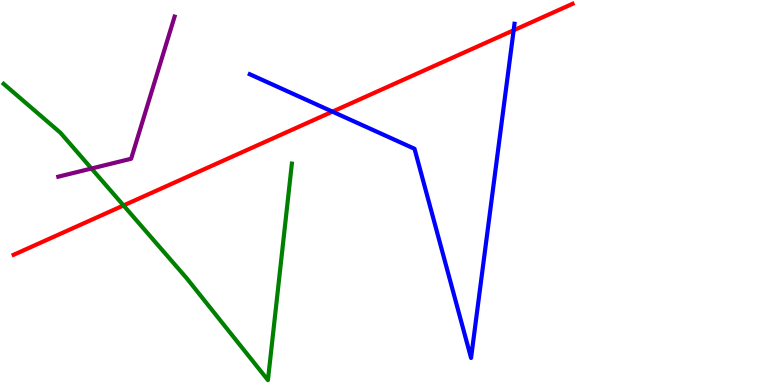[{'lines': ['blue', 'red'], 'intersections': [{'x': 4.29, 'y': 7.1}, {'x': 6.63, 'y': 9.21}]}, {'lines': ['green', 'red'], 'intersections': [{'x': 1.59, 'y': 4.66}]}, {'lines': ['purple', 'red'], 'intersections': []}, {'lines': ['blue', 'green'], 'intersections': []}, {'lines': ['blue', 'purple'], 'intersections': []}, {'lines': ['green', 'purple'], 'intersections': [{'x': 1.18, 'y': 5.62}]}]